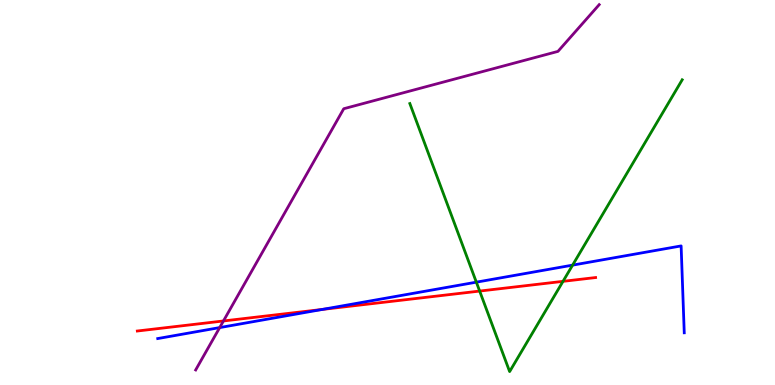[{'lines': ['blue', 'red'], 'intersections': [{'x': 4.16, 'y': 1.96}]}, {'lines': ['green', 'red'], 'intersections': [{'x': 6.19, 'y': 2.44}, {'x': 7.26, 'y': 2.69}]}, {'lines': ['purple', 'red'], 'intersections': [{'x': 2.88, 'y': 1.66}]}, {'lines': ['blue', 'green'], 'intersections': [{'x': 6.15, 'y': 2.67}, {'x': 7.39, 'y': 3.11}]}, {'lines': ['blue', 'purple'], 'intersections': [{'x': 2.83, 'y': 1.49}]}, {'lines': ['green', 'purple'], 'intersections': []}]